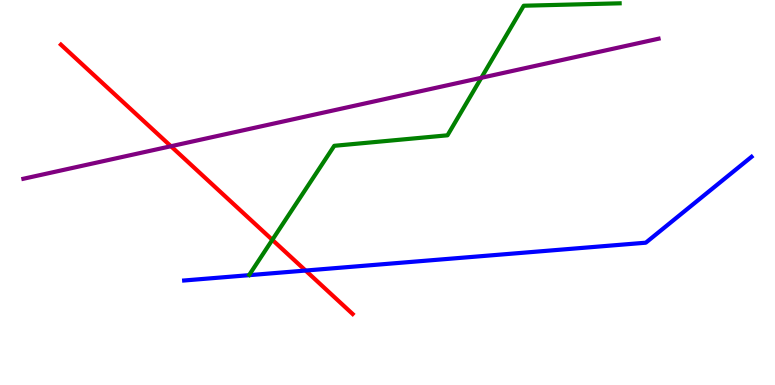[{'lines': ['blue', 'red'], 'intersections': [{'x': 3.94, 'y': 2.97}]}, {'lines': ['green', 'red'], 'intersections': [{'x': 3.51, 'y': 3.77}]}, {'lines': ['purple', 'red'], 'intersections': [{'x': 2.21, 'y': 6.2}]}, {'lines': ['blue', 'green'], 'intersections': []}, {'lines': ['blue', 'purple'], 'intersections': []}, {'lines': ['green', 'purple'], 'intersections': [{'x': 6.21, 'y': 7.98}]}]